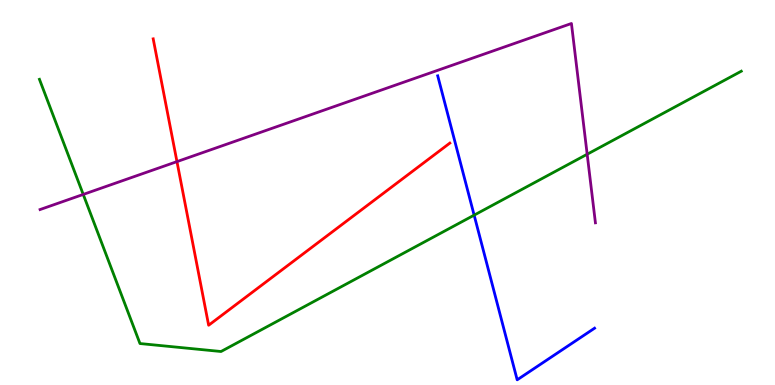[{'lines': ['blue', 'red'], 'intersections': []}, {'lines': ['green', 'red'], 'intersections': []}, {'lines': ['purple', 'red'], 'intersections': [{'x': 2.28, 'y': 5.8}]}, {'lines': ['blue', 'green'], 'intersections': [{'x': 6.12, 'y': 4.41}]}, {'lines': ['blue', 'purple'], 'intersections': []}, {'lines': ['green', 'purple'], 'intersections': [{'x': 1.07, 'y': 4.95}, {'x': 7.58, 'y': 5.99}]}]